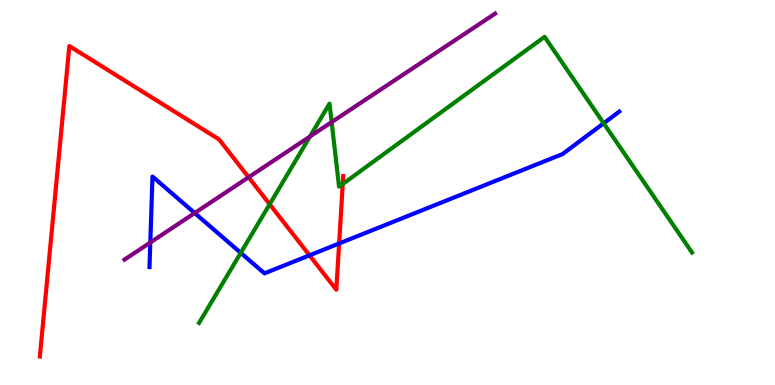[{'lines': ['blue', 'red'], 'intersections': [{'x': 3.99, 'y': 3.37}, {'x': 4.38, 'y': 3.68}]}, {'lines': ['green', 'red'], 'intersections': [{'x': 3.48, 'y': 4.69}, {'x': 4.42, 'y': 5.22}]}, {'lines': ['purple', 'red'], 'intersections': [{'x': 3.21, 'y': 5.4}]}, {'lines': ['blue', 'green'], 'intersections': [{'x': 3.11, 'y': 3.43}, {'x': 7.79, 'y': 6.8}]}, {'lines': ['blue', 'purple'], 'intersections': [{'x': 1.94, 'y': 3.7}, {'x': 2.51, 'y': 4.47}]}, {'lines': ['green', 'purple'], 'intersections': [{'x': 4.0, 'y': 6.45}, {'x': 4.28, 'y': 6.83}]}]